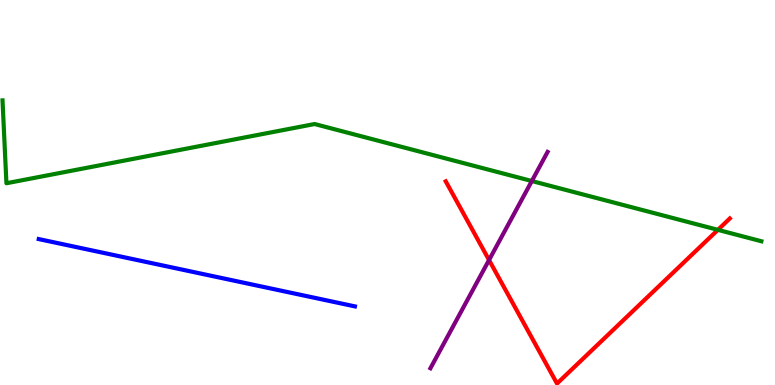[{'lines': ['blue', 'red'], 'intersections': []}, {'lines': ['green', 'red'], 'intersections': [{'x': 9.26, 'y': 4.03}]}, {'lines': ['purple', 'red'], 'intersections': [{'x': 6.31, 'y': 3.25}]}, {'lines': ['blue', 'green'], 'intersections': []}, {'lines': ['blue', 'purple'], 'intersections': []}, {'lines': ['green', 'purple'], 'intersections': [{'x': 6.86, 'y': 5.3}]}]